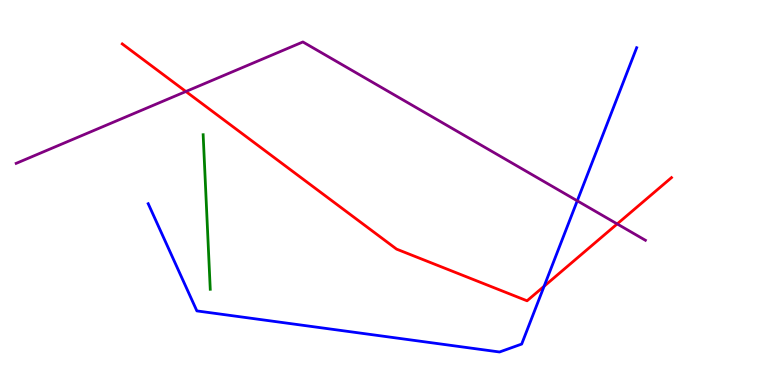[{'lines': ['blue', 'red'], 'intersections': [{'x': 7.02, 'y': 2.57}]}, {'lines': ['green', 'red'], 'intersections': []}, {'lines': ['purple', 'red'], 'intersections': [{'x': 2.4, 'y': 7.62}, {'x': 7.96, 'y': 4.18}]}, {'lines': ['blue', 'green'], 'intersections': []}, {'lines': ['blue', 'purple'], 'intersections': [{'x': 7.45, 'y': 4.78}]}, {'lines': ['green', 'purple'], 'intersections': []}]